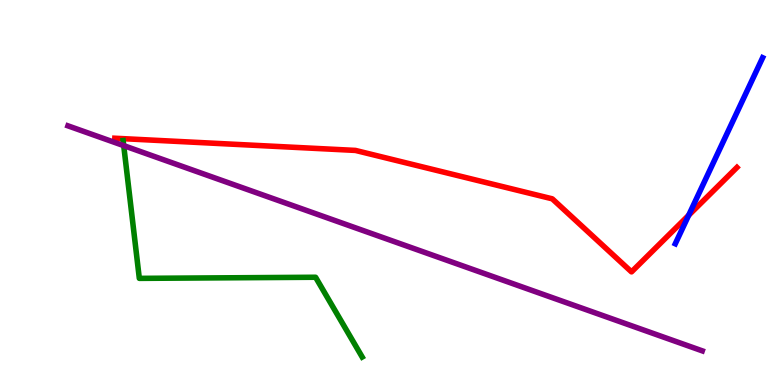[{'lines': ['blue', 'red'], 'intersections': [{'x': 8.89, 'y': 4.41}]}, {'lines': ['green', 'red'], 'intersections': []}, {'lines': ['purple', 'red'], 'intersections': []}, {'lines': ['blue', 'green'], 'intersections': []}, {'lines': ['blue', 'purple'], 'intersections': []}, {'lines': ['green', 'purple'], 'intersections': [{'x': 1.6, 'y': 6.22}]}]